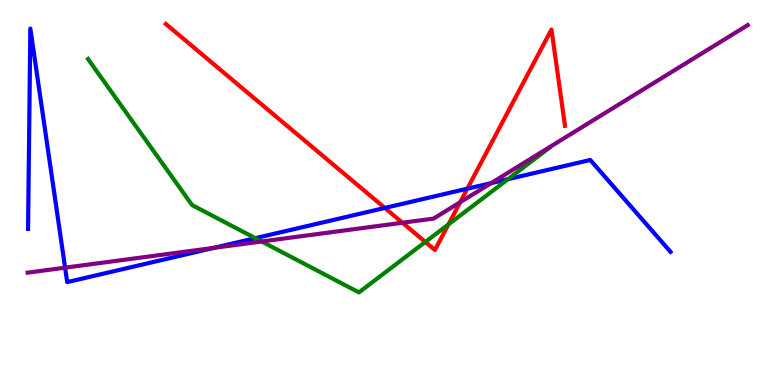[{'lines': ['blue', 'red'], 'intersections': [{'x': 4.97, 'y': 4.6}, {'x': 6.03, 'y': 5.1}]}, {'lines': ['green', 'red'], 'intersections': [{'x': 5.49, 'y': 3.72}, {'x': 5.79, 'y': 4.17}]}, {'lines': ['purple', 'red'], 'intersections': [{'x': 5.19, 'y': 4.21}, {'x': 5.94, 'y': 4.75}]}, {'lines': ['blue', 'green'], 'intersections': [{'x': 3.29, 'y': 3.81}, {'x': 6.56, 'y': 5.35}]}, {'lines': ['blue', 'purple'], 'intersections': [{'x': 0.84, 'y': 3.05}, {'x': 2.76, 'y': 3.56}, {'x': 6.34, 'y': 5.24}]}, {'lines': ['green', 'purple'], 'intersections': [{'x': 3.38, 'y': 3.73}]}]